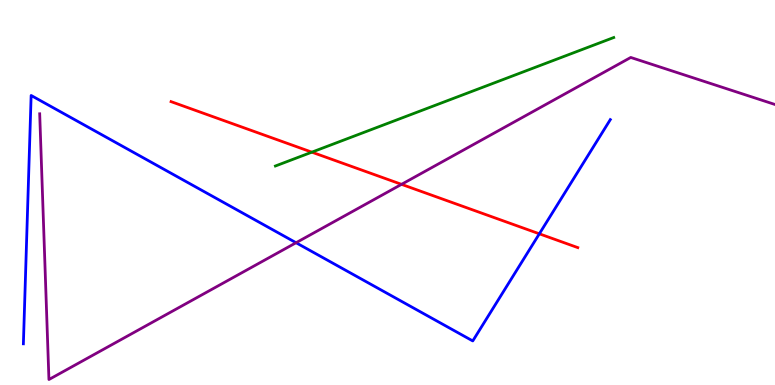[{'lines': ['blue', 'red'], 'intersections': [{'x': 6.96, 'y': 3.93}]}, {'lines': ['green', 'red'], 'intersections': [{'x': 4.02, 'y': 6.05}]}, {'lines': ['purple', 'red'], 'intersections': [{'x': 5.18, 'y': 5.21}]}, {'lines': ['blue', 'green'], 'intersections': []}, {'lines': ['blue', 'purple'], 'intersections': [{'x': 3.82, 'y': 3.7}]}, {'lines': ['green', 'purple'], 'intersections': []}]